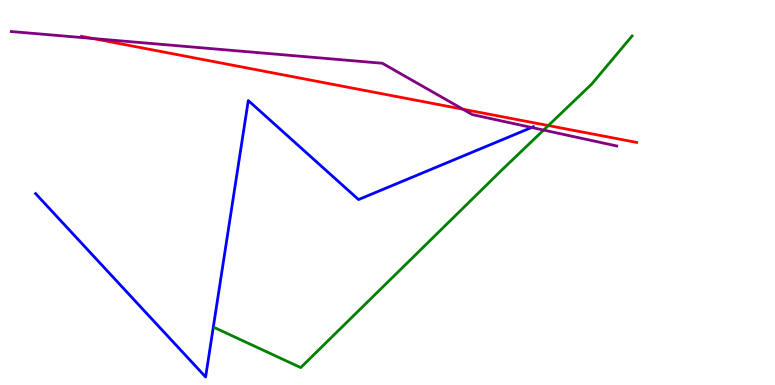[{'lines': ['blue', 'red'], 'intersections': []}, {'lines': ['green', 'red'], 'intersections': [{'x': 7.08, 'y': 6.74}]}, {'lines': ['purple', 'red'], 'intersections': [{'x': 1.2, 'y': 9.0}, {'x': 5.97, 'y': 7.16}]}, {'lines': ['blue', 'green'], 'intersections': []}, {'lines': ['blue', 'purple'], 'intersections': [{'x': 6.86, 'y': 6.69}]}, {'lines': ['green', 'purple'], 'intersections': [{'x': 7.01, 'y': 6.62}]}]